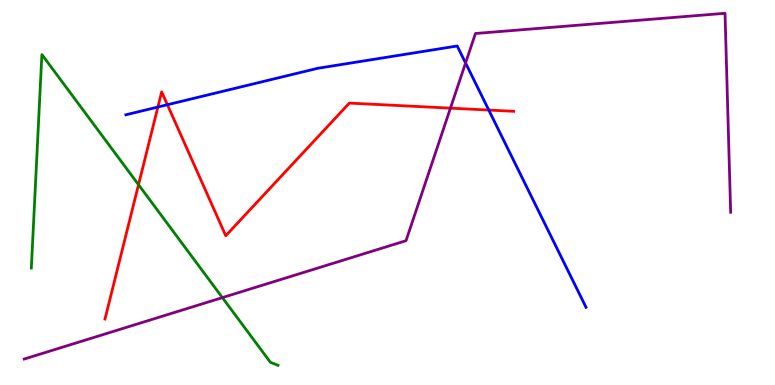[{'lines': ['blue', 'red'], 'intersections': [{'x': 2.04, 'y': 7.22}, {'x': 2.16, 'y': 7.28}, {'x': 6.31, 'y': 7.14}]}, {'lines': ['green', 'red'], 'intersections': [{'x': 1.79, 'y': 5.2}]}, {'lines': ['purple', 'red'], 'intersections': [{'x': 5.81, 'y': 7.19}]}, {'lines': ['blue', 'green'], 'intersections': []}, {'lines': ['blue', 'purple'], 'intersections': [{'x': 6.01, 'y': 8.36}]}, {'lines': ['green', 'purple'], 'intersections': [{'x': 2.87, 'y': 2.27}]}]